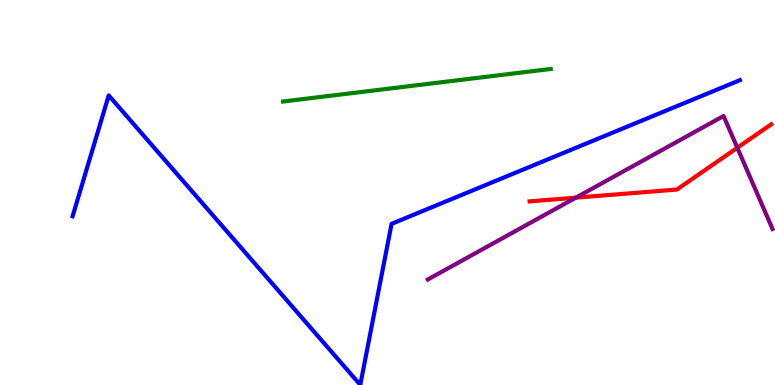[{'lines': ['blue', 'red'], 'intersections': []}, {'lines': ['green', 'red'], 'intersections': []}, {'lines': ['purple', 'red'], 'intersections': [{'x': 7.43, 'y': 4.87}, {'x': 9.51, 'y': 6.16}]}, {'lines': ['blue', 'green'], 'intersections': []}, {'lines': ['blue', 'purple'], 'intersections': []}, {'lines': ['green', 'purple'], 'intersections': []}]